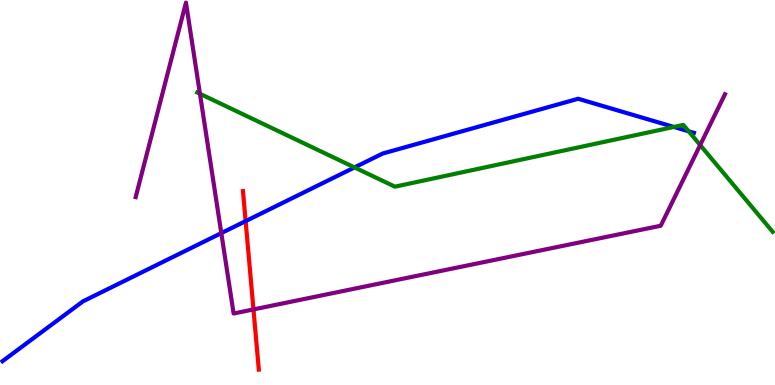[{'lines': ['blue', 'red'], 'intersections': [{'x': 3.17, 'y': 4.26}]}, {'lines': ['green', 'red'], 'intersections': []}, {'lines': ['purple', 'red'], 'intersections': [{'x': 3.27, 'y': 1.96}]}, {'lines': ['blue', 'green'], 'intersections': [{'x': 4.57, 'y': 5.65}, {'x': 8.7, 'y': 6.7}, {'x': 8.89, 'y': 6.59}]}, {'lines': ['blue', 'purple'], 'intersections': [{'x': 2.86, 'y': 3.94}]}, {'lines': ['green', 'purple'], 'intersections': [{'x': 2.58, 'y': 7.56}, {'x': 9.03, 'y': 6.23}]}]